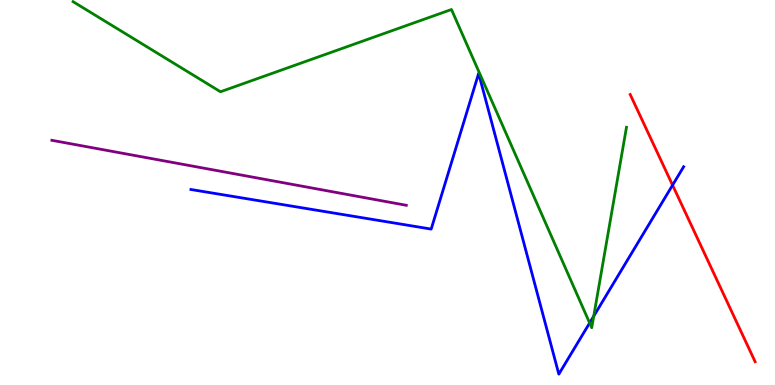[{'lines': ['blue', 'red'], 'intersections': [{'x': 8.68, 'y': 5.19}]}, {'lines': ['green', 'red'], 'intersections': []}, {'lines': ['purple', 'red'], 'intersections': []}, {'lines': ['blue', 'green'], 'intersections': [{'x': 7.61, 'y': 1.61}, {'x': 7.66, 'y': 1.79}]}, {'lines': ['blue', 'purple'], 'intersections': []}, {'lines': ['green', 'purple'], 'intersections': []}]